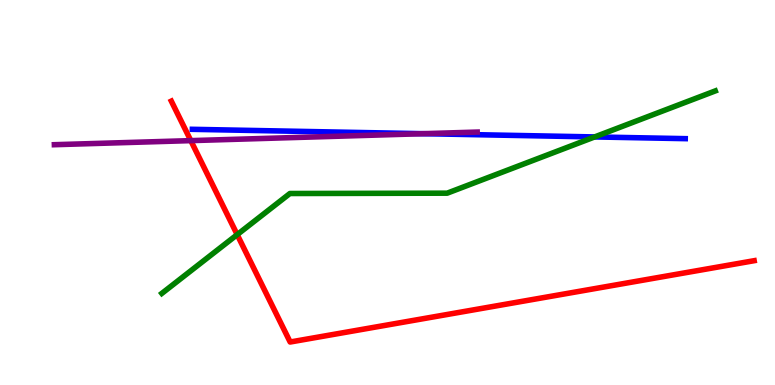[{'lines': ['blue', 'red'], 'intersections': []}, {'lines': ['green', 'red'], 'intersections': [{'x': 3.06, 'y': 3.91}]}, {'lines': ['purple', 'red'], 'intersections': [{'x': 2.46, 'y': 6.35}]}, {'lines': ['blue', 'green'], 'intersections': [{'x': 7.67, 'y': 6.44}]}, {'lines': ['blue', 'purple'], 'intersections': [{'x': 5.46, 'y': 6.53}]}, {'lines': ['green', 'purple'], 'intersections': []}]